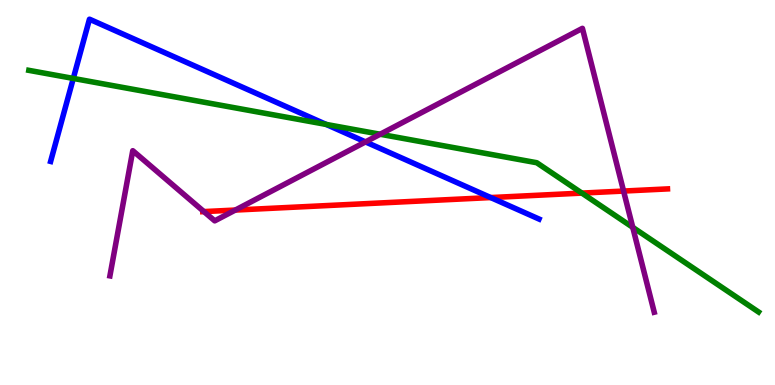[{'lines': ['blue', 'red'], 'intersections': [{'x': 6.33, 'y': 4.87}]}, {'lines': ['green', 'red'], 'intersections': [{'x': 7.51, 'y': 4.98}]}, {'lines': ['purple', 'red'], 'intersections': [{'x': 2.63, 'y': 4.5}, {'x': 3.04, 'y': 4.54}, {'x': 8.05, 'y': 5.04}]}, {'lines': ['blue', 'green'], 'intersections': [{'x': 0.946, 'y': 7.96}, {'x': 4.21, 'y': 6.77}]}, {'lines': ['blue', 'purple'], 'intersections': [{'x': 4.72, 'y': 6.31}]}, {'lines': ['green', 'purple'], 'intersections': [{'x': 4.91, 'y': 6.51}, {'x': 8.16, 'y': 4.1}]}]